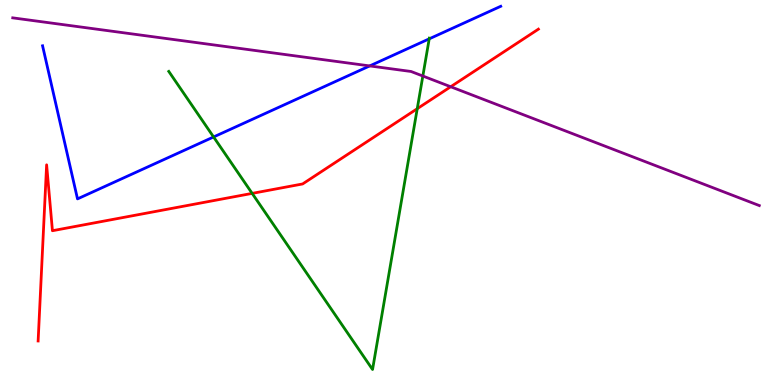[{'lines': ['blue', 'red'], 'intersections': []}, {'lines': ['green', 'red'], 'intersections': [{'x': 3.25, 'y': 4.98}, {'x': 5.38, 'y': 7.18}]}, {'lines': ['purple', 'red'], 'intersections': [{'x': 5.82, 'y': 7.75}]}, {'lines': ['blue', 'green'], 'intersections': [{'x': 2.76, 'y': 6.44}, {'x': 5.54, 'y': 8.99}]}, {'lines': ['blue', 'purple'], 'intersections': [{'x': 4.77, 'y': 8.29}]}, {'lines': ['green', 'purple'], 'intersections': [{'x': 5.46, 'y': 8.03}]}]